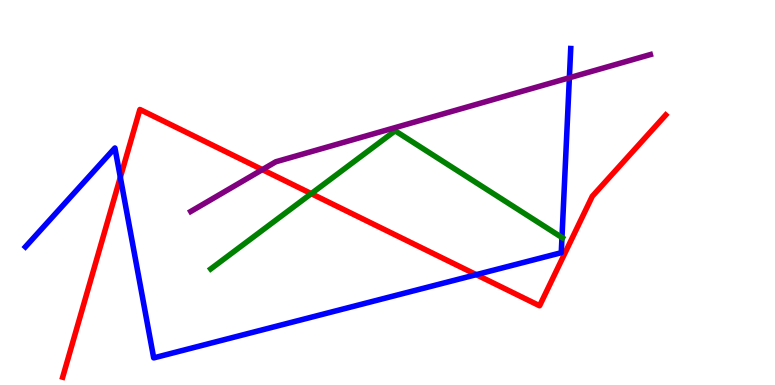[{'lines': ['blue', 'red'], 'intersections': [{'x': 1.55, 'y': 5.39}, {'x': 6.15, 'y': 2.87}]}, {'lines': ['green', 'red'], 'intersections': [{'x': 4.02, 'y': 4.97}]}, {'lines': ['purple', 'red'], 'intersections': [{'x': 3.39, 'y': 5.59}]}, {'lines': ['blue', 'green'], 'intersections': [{'x': 7.25, 'y': 3.83}]}, {'lines': ['blue', 'purple'], 'intersections': [{'x': 7.35, 'y': 7.98}]}, {'lines': ['green', 'purple'], 'intersections': []}]